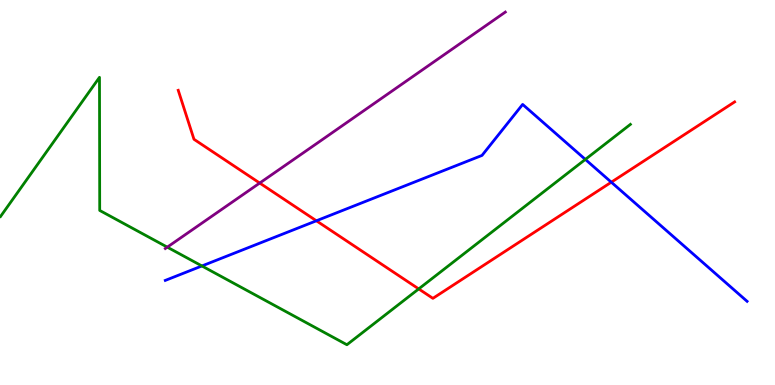[{'lines': ['blue', 'red'], 'intersections': [{'x': 4.08, 'y': 4.27}, {'x': 7.89, 'y': 5.27}]}, {'lines': ['green', 'red'], 'intersections': [{'x': 5.4, 'y': 2.5}]}, {'lines': ['purple', 'red'], 'intersections': [{'x': 3.35, 'y': 5.25}]}, {'lines': ['blue', 'green'], 'intersections': [{'x': 2.61, 'y': 3.09}, {'x': 7.55, 'y': 5.86}]}, {'lines': ['blue', 'purple'], 'intersections': []}, {'lines': ['green', 'purple'], 'intersections': [{'x': 2.16, 'y': 3.58}]}]